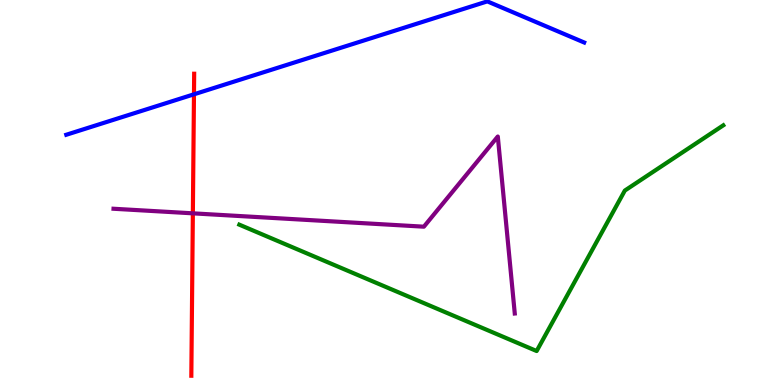[{'lines': ['blue', 'red'], 'intersections': [{'x': 2.5, 'y': 7.55}]}, {'lines': ['green', 'red'], 'intersections': []}, {'lines': ['purple', 'red'], 'intersections': [{'x': 2.49, 'y': 4.46}]}, {'lines': ['blue', 'green'], 'intersections': []}, {'lines': ['blue', 'purple'], 'intersections': []}, {'lines': ['green', 'purple'], 'intersections': []}]